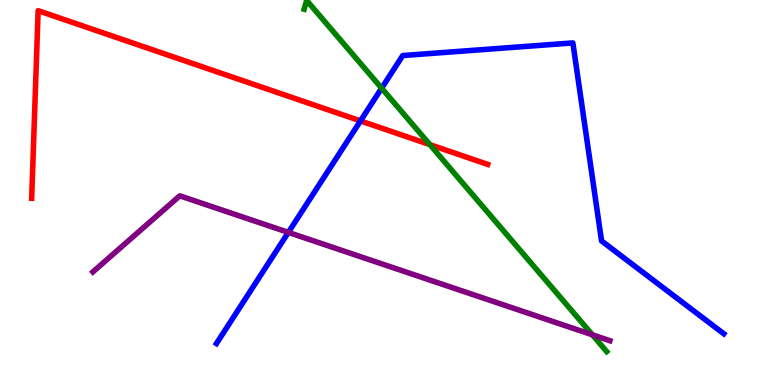[{'lines': ['blue', 'red'], 'intersections': [{'x': 4.65, 'y': 6.86}]}, {'lines': ['green', 'red'], 'intersections': [{'x': 5.55, 'y': 6.24}]}, {'lines': ['purple', 'red'], 'intersections': []}, {'lines': ['blue', 'green'], 'intersections': [{'x': 4.92, 'y': 7.71}]}, {'lines': ['blue', 'purple'], 'intersections': [{'x': 3.72, 'y': 3.96}]}, {'lines': ['green', 'purple'], 'intersections': [{'x': 7.64, 'y': 1.3}]}]